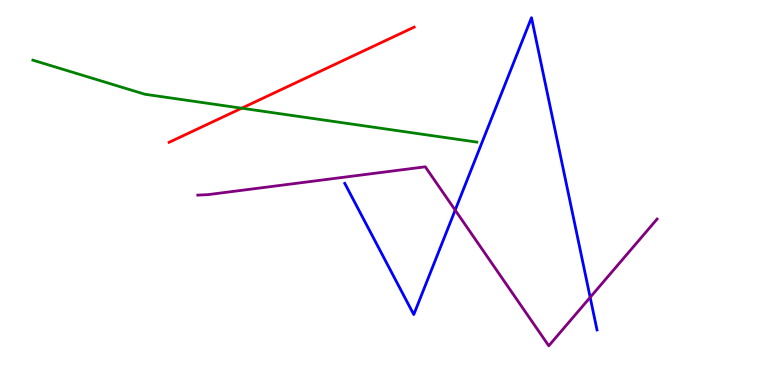[{'lines': ['blue', 'red'], 'intersections': []}, {'lines': ['green', 'red'], 'intersections': [{'x': 3.12, 'y': 7.19}]}, {'lines': ['purple', 'red'], 'intersections': []}, {'lines': ['blue', 'green'], 'intersections': []}, {'lines': ['blue', 'purple'], 'intersections': [{'x': 5.87, 'y': 4.54}, {'x': 7.62, 'y': 2.28}]}, {'lines': ['green', 'purple'], 'intersections': []}]